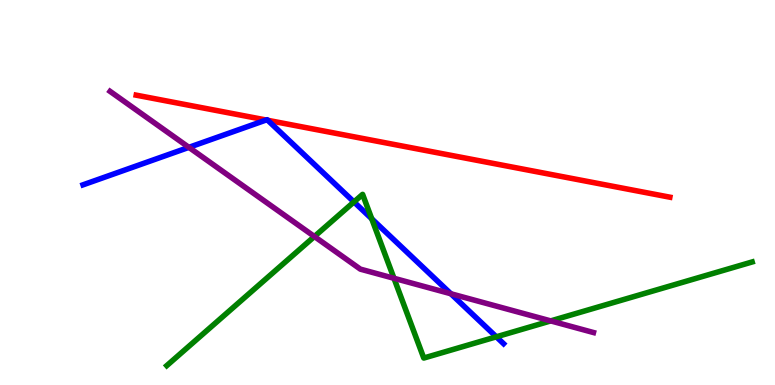[{'lines': ['blue', 'red'], 'intersections': [{'x': 3.43, 'y': 6.88}, {'x': 3.46, 'y': 6.87}]}, {'lines': ['green', 'red'], 'intersections': []}, {'lines': ['purple', 'red'], 'intersections': []}, {'lines': ['blue', 'green'], 'intersections': [{'x': 4.57, 'y': 4.75}, {'x': 4.8, 'y': 4.32}, {'x': 6.4, 'y': 1.25}]}, {'lines': ['blue', 'purple'], 'intersections': [{'x': 2.44, 'y': 6.17}, {'x': 5.82, 'y': 2.37}]}, {'lines': ['green', 'purple'], 'intersections': [{'x': 4.06, 'y': 3.86}, {'x': 5.08, 'y': 2.77}, {'x': 7.11, 'y': 1.66}]}]